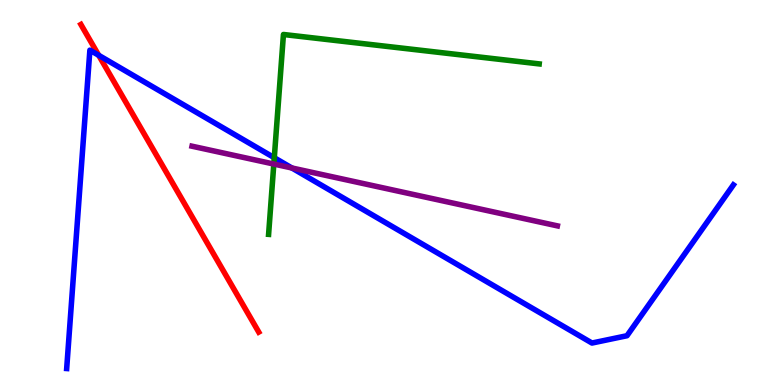[{'lines': ['blue', 'red'], 'intersections': [{'x': 1.27, 'y': 8.56}]}, {'lines': ['green', 'red'], 'intersections': []}, {'lines': ['purple', 'red'], 'intersections': []}, {'lines': ['blue', 'green'], 'intersections': [{'x': 3.54, 'y': 5.9}]}, {'lines': ['blue', 'purple'], 'intersections': [{'x': 3.77, 'y': 5.64}]}, {'lines': ['green', 'purple'], 'intersections': [{'x': 3.53, 'y': 5.74}]}]